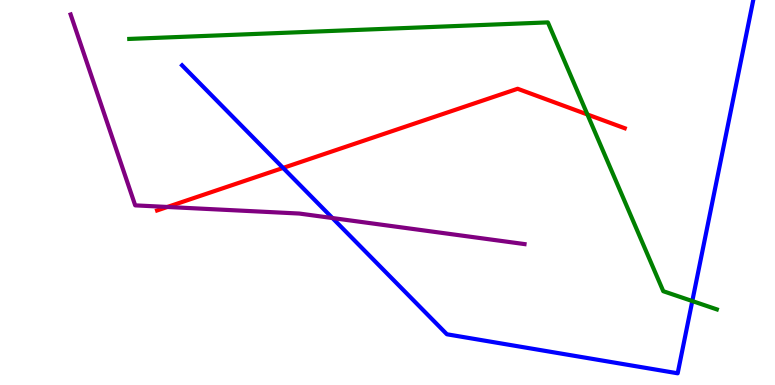[{'lines': ['blue', 'red'], 'intersections': [{'x': 3.65, 'y': 5.64}]}, {'lines': ['green', 'red'], 'intersections': [{'x': 7.58, 'y': 7.03}]}, {'lines': ['purple', 'red'], 'intersections': [{'x': 2.16, 'y': 4.62}]}, {'lines': ['blue', 'green'], 'intersections': [{'x': 8.93, 'y': 2.18}]}, {'lines': ['blue', 'purple'], 'intersections': [{'x': 4.29, 'y': 4.34}]}, {'lines': ['green', 'purple'], 'intersections': []}]